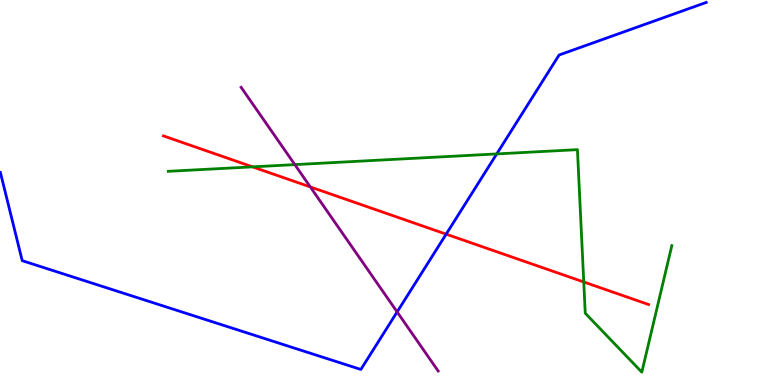[{'lines': ['blue', 'red'], 'intersections': [{'x': 5.76, 'y': 3.92}]}, {'lines': ['green', 'red'], 'intersections': [{'x': 3.26, 'y': 5.67}, {'x': 7.53, 'y': 2.68}]}, {'lines': ['purple', 'red'], 'intersections': [{'x': 4.0, 'y': 5.14}]}, {'lines': ['blue', 'green'], 'intersections': [{'x': 6.41, 'y': 6.0}]}, {'lines': ['blue', 'purple'], 'intersections': [{'x': 5.12, 'y': 1.9}]}, {'lines': ['green', 'purple'], 'intersections': [{'x': 3.8, 'y': 5.72}]}]